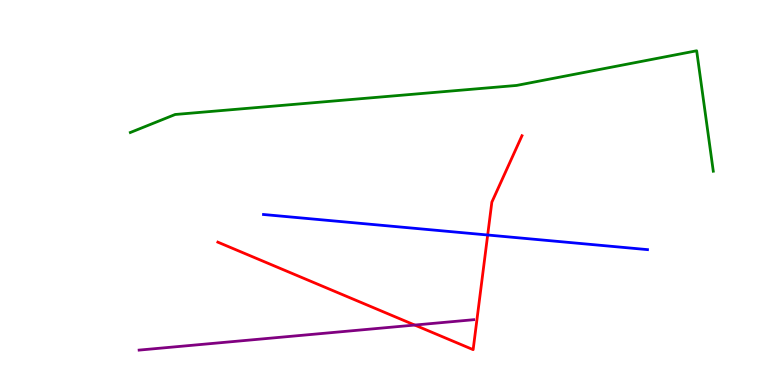[{'lines': ['blue', 'red'], 'intersections': [{'x': 6.29, 'y': 3.9}]}, {'lines': ['green', 'red'], 'intersections': []}, {'lines': ['purple', 'red'], 'intersections': [{'x': 5.35, 'y': 1.56}]}, {'lines': ['blue', 'green'], 'intersections': []}, {'lines': ['blue', 'purple'], 'intersections': []}, {'lines': ['green', 'purple'], 'intersections': []}]